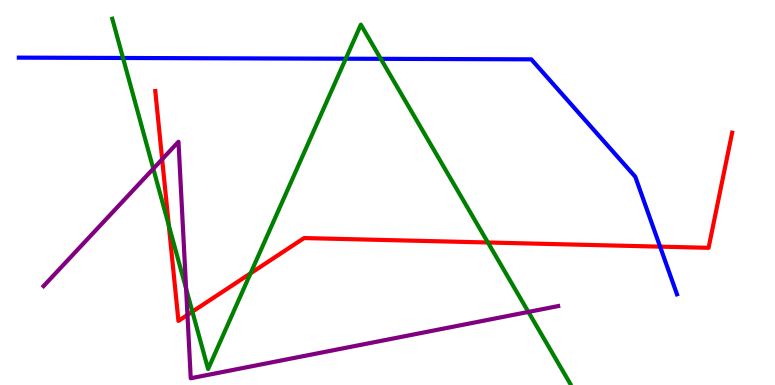[{'lines': ['blue', 'red'], 'intersections': [{'x': 8.52, 'y': 3.59}]}, {'lines': ['green', 'red'], 'intersections': [{'x': 2.18, 'y': 4.14}, {'x': 2.48, 'y': 1.9}, {'x': 3.23, 'y': 2.9}, {'x': 6.3, 'y': 3.7}]}, {'lines': ['purple', 'red'], 'intersections': [{'x': 2.09, 'y': 5.86}, {'x': 2.42, 'y': 1.82}]}, {'lines': ['blue', 'green'], 'intersections': [{'x': 1.59, 'y': 8.49}, {'x': 4.46, 'y': 8.47}, {'x': 4.91, 'y': 8.47}]}, {'lines': ['blue', 'purple'], 'intersections': []}, {'lines': ['green', 'purple'], 'intersections': [{'x': 1.98, 'y': 5.62}, {'x': 2.4, 'y': 2.5}, {'x': 6.82, 'y': 1.9}]}]